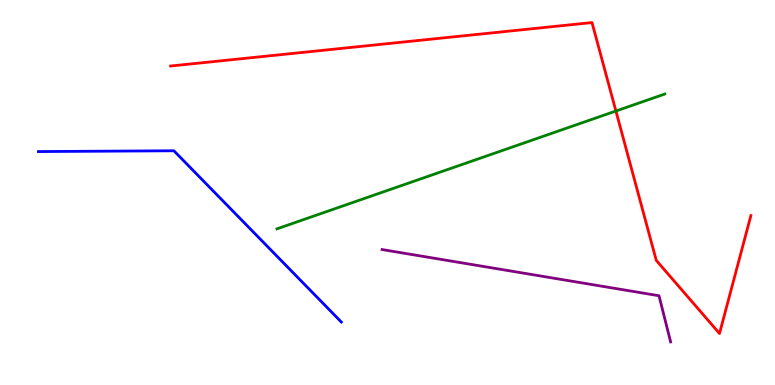[{'lines': ['blue', 'red'], 'intersections': []}, {'lines': ['green', 'red'], 'intersections': [{'x': 7.95, 'y': 7.12}]}, {'lines': ['purple', 'red'], 'intersections': []}, {'lines': ['blue', 'green'], 'intersections': []}, {'lines': ['blue', 'purple'], 'intersections': []}, {'lines': ['green', 'purple'], 'intersections': []}]